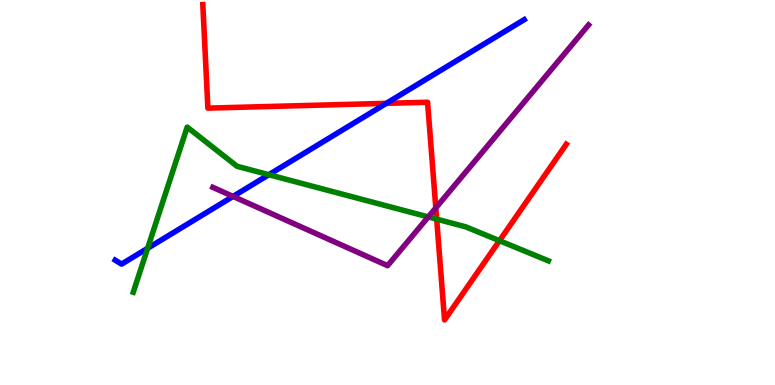[{'lines': ['blue', 'red'], 'intersections': [{'x': 4.98, 'y': 7.32}]}, {'lines': ['green', 'red'], 'intersections': [{'x': 5.63, 'y': 4.31}, {'x': 6.44, 'y': 3.75}]}, {'lines': ['purple', 'red'], 'intersections': [{'x': 5.62, 'y': 4.6}]}, {'lines': ['blue', 'green'], 'intersections': [{'x': 1.9, 'y': 3.55}, {'x': 3.47, 'y': 5.46}]}, {'lines': ['blue', 'purple'], 'intersections': [{'x': 3.01, 'y': 4.9}]}, {'lines': ['green', 'purple'], 'intersections': [{'x': 5.53, 'y': 4.37}]}]